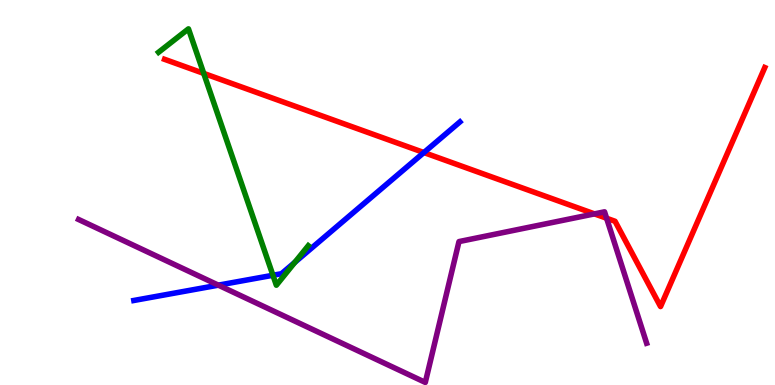[{'lines': ['blue', 'red'], 'intersections': [{'x': 5.47, 'y': 6.04}]}, {'lines': ['green', 'red'], 'intersections': [{'x': 2.63, 'y': 8.09}]}, {'lines': ['purple', 'red'], 'intersections': [{'x': 7.67, 'y': 4.44}, {'x': 7.83, 'y': 4.33}]}, {'lines': ['blue', 'green'], 'intersections': [{'x': 3.52, 'y': 2.85}, {'x': 3.8, 'y': 3.19}]}, {'lines': ['blue', 'purple'], 'intersections': [{'x': 2.82, 'y': 2.59}]}, {'lines': ['green', 'purple'], 'intersections': []}]